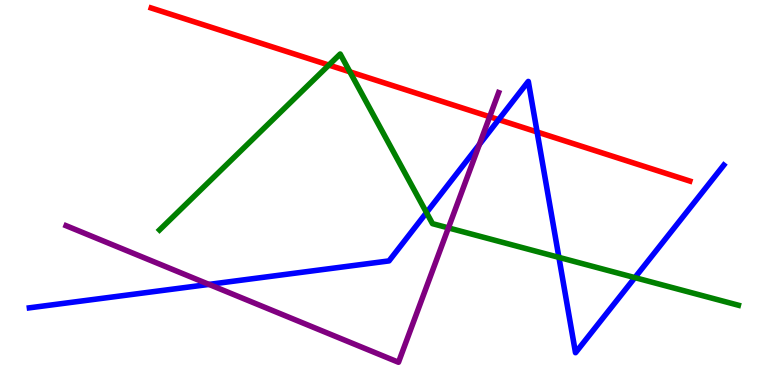[{'lines': ['blue', 'red'], 'intersections': [{'x': 6.43, 'y': 6.89}, {'x': 6.93, 'y': 6.57}]}, {'lines': ['green', 'red'], 'intersections': [{'x': 4.24, 'y': 8.31}, {'x': 4.51, 'y': 8.13}]}, {'lines': ['purple', 'red'], 'intersections': [{'x': 6.32, 'y': 6.97}]}, {'lines': ['blue', 'green'], 'intersections': [{'x': 5.5, 'y': 4.48}, {'x': 7.21, 'y': 3.32}, {'x': 8.19, 'y': 2.79}]}, {'lines': ['blue', 'purple'], 'intersections': [{'x': 2.7, 'y': 2.61}, {'x': 6.19, 'y': 6.25}]}, {'lines': ['green', 'purple'], 'intersections': [{'x': 5.79, 'y': 4.08}]}]